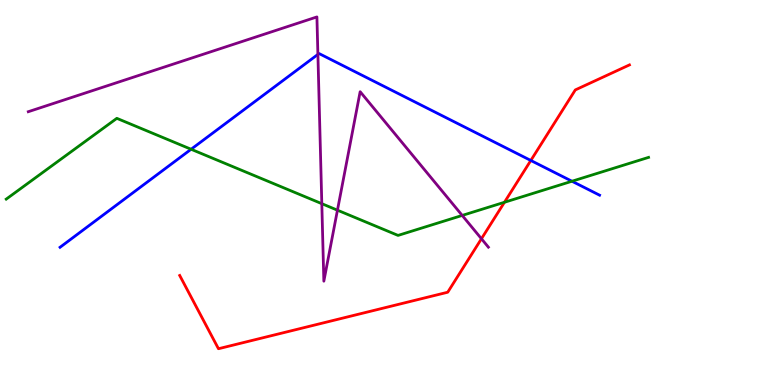[{'lines': ['blue', 'red'], 'intersections': [{'x': 6.85, 'y': 5.83}]}, {'lines': ['green', 'red'], 'intersections': [{'x': 6.51, 'y': 4.75}]}, {'lines': ['purple', 'red'], 'intersections': [{'x': 6.21, 'y': 3.8}]}, {'lines': ['blue', 'green'], 'intersections': [{'x': 2.47, 'y': 6.12}, {'x': 7.38, 'y': 5.29}]}, {'lines': ['blue', 'purple'], 'intersections': [{'x': 4.1, 'y': 8.59}]}, {'lines': ['green', 'purple'], 'intersections': [{'x': 4.15, 'y': 4.71}, {'x': 4.35, 'y': 4.54}, {'x': 5.96, 'y': 4.4}]}]